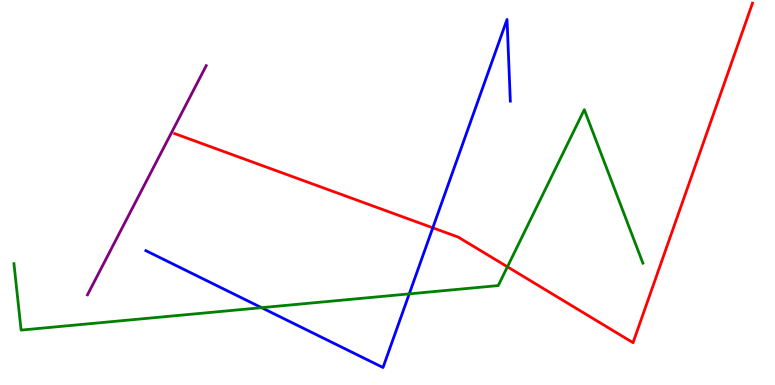[{'lines': ['blue', 'red'], 'intersections': [{'x': 5.58, 'y': 4.08}]}, {'lines': ['green', 'red'], 'intersections': [{'x': 6.55, 'y': 3.07}]}, {'lines': ['purple', 'red'], 'intersections': []}, {'lines': ['blue', 'green'], 'intersections': [{'x': 3.37, 'y': 2.01}, {'x': 5.28, 'y': 2.37}]}, {'lines': ['blue', 'purple'], 'intersections': []}, {'lines': ['green', 'purple'], 'intersections': []}]